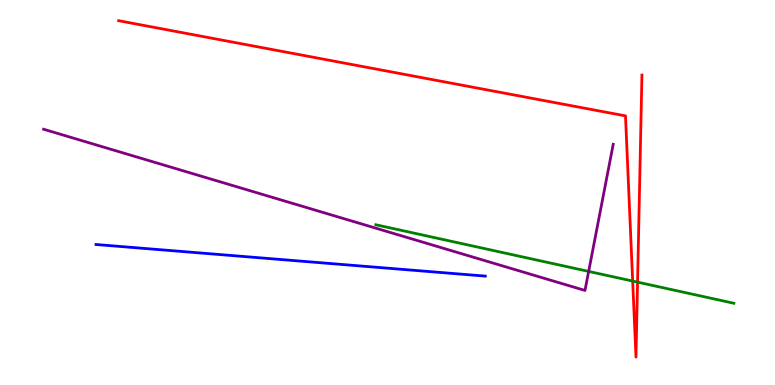[{'lines': ['blue', 'red'], 'intersections': []}, {'lines': ['green', 'red'], 'intersections': [{'x': 8.16, 'y': 2.7}, {'x': 8.23, 'y': 2.67}]}, {'lines': ['purple', 'red'], 'intersections': []}, {'lines': ['blue', 'green'], 'intersections': []}, {'lines': ['blue', 'purple'], 'intersections': []}, {'lines': ['green', 'purple'], 'intersections': [{'x': 7.6, 'y': 2.95}]}]